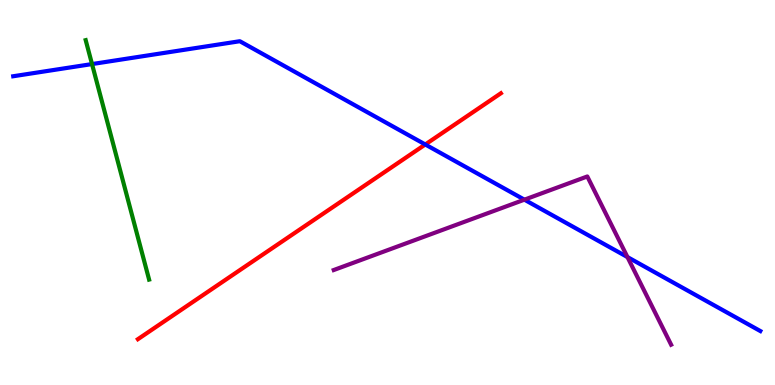[{'lines': ['blue', 'red'], 'intersections': [{'x': 5.49, 'y': 6.25}]}, {'lines': ['green', 'red'], 'intersections': []}, {'lines': ['purple', 'red'], 'intersections': []}, {'lines': ['blue', 'green'], 'intersections': [{'x': 1.19, 'y': 8.34}]}, {'lines': ['blue', 'purple'], 'intersections': [{'x': 6.77, 'y': 4.81}, {'x': 8.1, 'y': 3.32}]}, {'lines': ['green', 'purple'], 'intersections': []}]